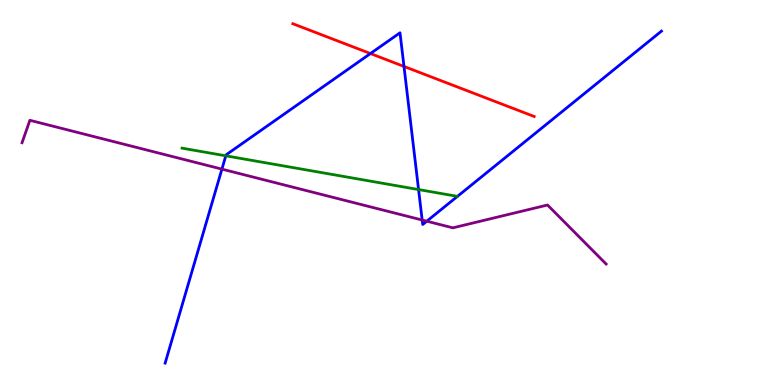[{'lines': ['blue', 'red'], 'intersections': [{'x': 4.78, 'y': 8.61}, {'x': 5.21, 'y': 8.27}]}, {'lines': ['green', 'red'], 'intersections': []}, {'lines': ['purple', 'red'], 'intersections': []}, {'lines': ['blue', 'green'], 'intersections': [{'x': 2.91, 'y': 5.95}, {'x': 5.4, 'y': 5.08}]}, {'lines': ['blue', 'purple'], 'intersections': [{'x': 2.86, 'y': 5.61}, {'x': 5.45, 'y': 4.28}, {'x': 5.51, 'y': 4.25}]}, {'lines': ['green', 'purple'], 'intersections': []}]